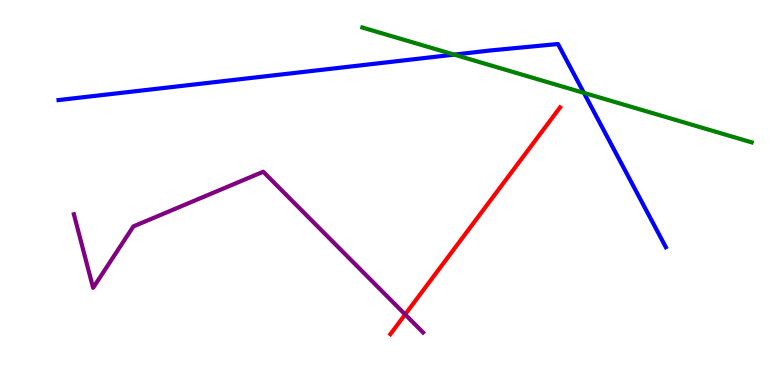[{'lines': ['blue', 'red'], 'intersections': []}, {'lines': ['green', 'red'], 'intersections': []}, {'lines': ['purple', 'red'], 'intersections': [{'x': 5.23, 'y': 1.83}]}, {'lines': ['blue', 'green'], 'intersections': [{'x': 5.86, 'y': 8.58}, {'x': 7.53, 'y': 7.59}]}, {'lines': ['blue', 'purple'], 'intersections': []}, {'lines': ['green', 'purple'], 'intersections': []}]